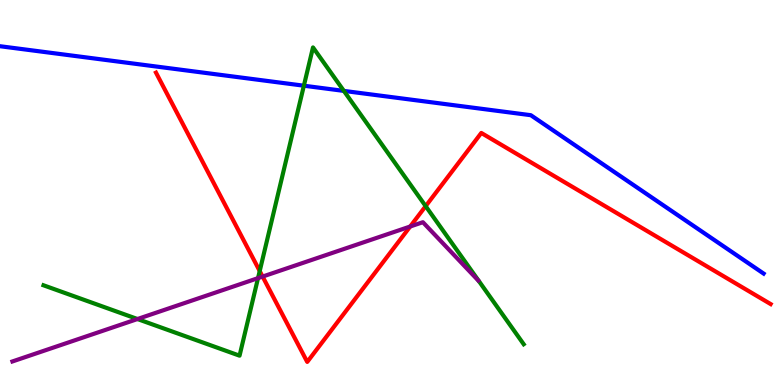[{'lines': ['blue', 'red'], 'intersections': []}, {'lines': ['green', 'red'], 'intersections': [{'x': 3.35, 'y': 2.96}, {'x': 5.49, 'y': 4.65}]}, {'lines': ['purple', 'red'], 'intersections': [{'x': 3.39, 'y': 2.82}, {'x': 5.29, 'y': 4.12}]}, {'lines': ['blue', 'green'], 'intersections': [{'x': 3.92, 'y': 7.77}, {'x': 4.44, 'y': 7.64}]}, {'lines': ['blue', 'purple'], 'intersections': []}, {'lines': ['green', 'purple'], 'intersections': [{'x': 1.77, 'y': 1.71}, {'x': 3.33, 'y': 2.78}]}]